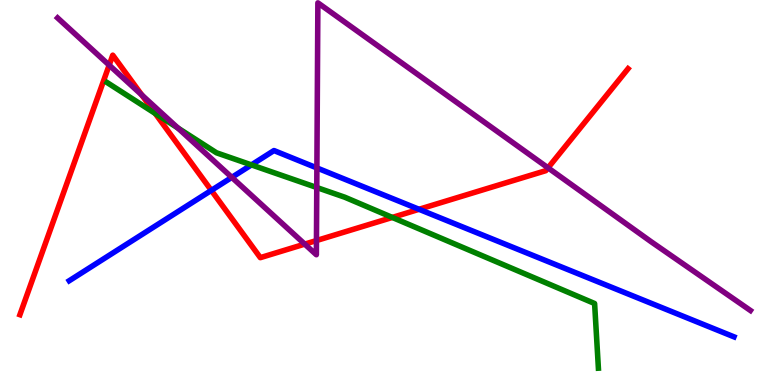[{'lines': ['blue', 'red'], 'intersections': [{'x': 2.73, 'y': 5.05}, {'x': 5.41, 'y': 4.56}]}, {'lines': ['green', 'red'], 'intersections': [{'x': 2.0, 'y': 7.05}, {'x': 5.06, 'y': 4.35}]}, {'lines': ['purple', 'red'], 'intersections': [{'x': 1.41, 'y': 8.31}, {'x': 1.83, 'y': 7.53}, {'x': 3.93, 'y': 3.66}, {'x': 4.08, 'y': 3.75}, {'x': 7.07, 'y': 5.64}]}, {'lines': ['blue', 'green'], 'intersections': [{'x': 3.24, 'y': 5.72}]}, {'lines': ['blue', 'purple'], 'intersections': [{'x': 2.99, 'y': 5.39}, {'x': 4.09, 'y': 5.64}]}, {'lines': ['green', 'purple'], 'intersections': [{'x': 2.29, 'y': 6.68}, {'x': 4.09, 'y': 5.13}]}]